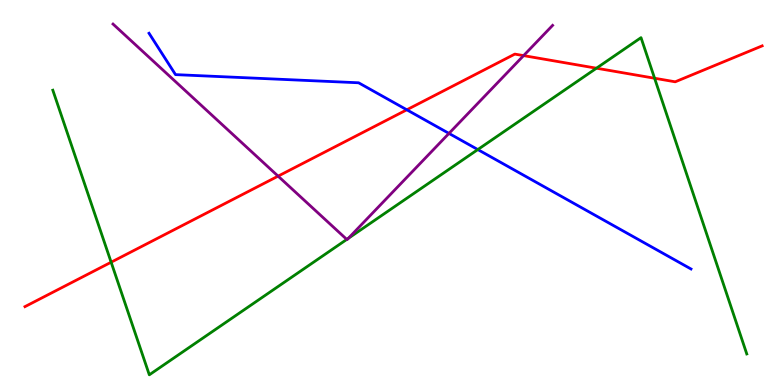[{'lines': ['blue', 'red'], 'intersections': [{'x': 5.25, 'y': 7.15}]}, {'lines': ['green', 'red'], 'intersections': [{'x': 1.43, 'y': 3.19}, {'x': 7.7, 'y': 8.23}, {'x': 8.45, 'y': 7.97}]}, {'lines': ['purple', 'red'], 'intersections': [{'x': 3.59, 'y': 5.43}, {'x': 6.76, 'y': 8.56}]}, {'lines': ['blue', 'green'], 'intersections': [{'x': 6.17, 'y': 6.12}]}, {'lines': ['blue', 'purple'], 'intersections': [{'x': 5.79, 'y': 6.53}]}, {'lines': ['green', 'purple'], 'intersections': [{'x': 4.47, 'y': 3.78}, {'x': 4.49, 'y': 3.81}]}]